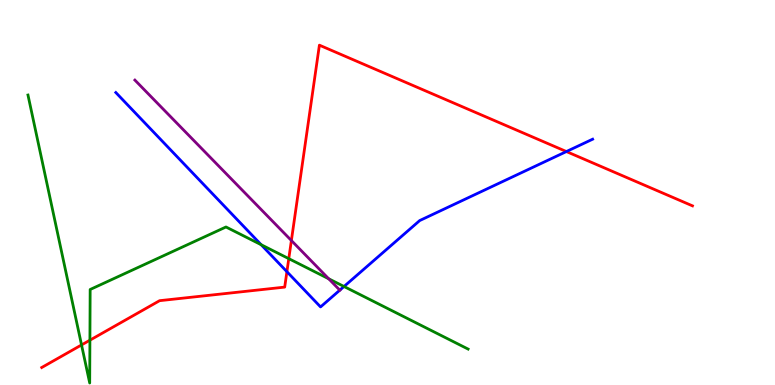[{'lines': ['blue', 'red'], 'intersections': [{'x': 3.7, 'y': 2.94}, {'x': 7.31, 'y': 6.06}]}, {'lines': ['green', 'red'], 'intersections': [{'x': 1.05, 'y': 1.04}, {'x': 1.16, 'y': 1.16}, {'x': 3.73, 'y': 3.28}]}, {'lines': ['purple', 'red'], 'intersections': [{'x': 3.76, 'y': 3.75}]}, {'lines': ['blue', 'green'], 'intersections': [{'x': 3.37, 'y': 3.64}, {'x': 4.44, 'y': 2.56}]}, {'lines': ['blue', 'purple'], 'intersections': [{'x': 4.38, 'y': 2.46}]}, {'lines': ['green', 'purple'], 'intersections': [{'x': 4.24, 'y': 2.76}]}]